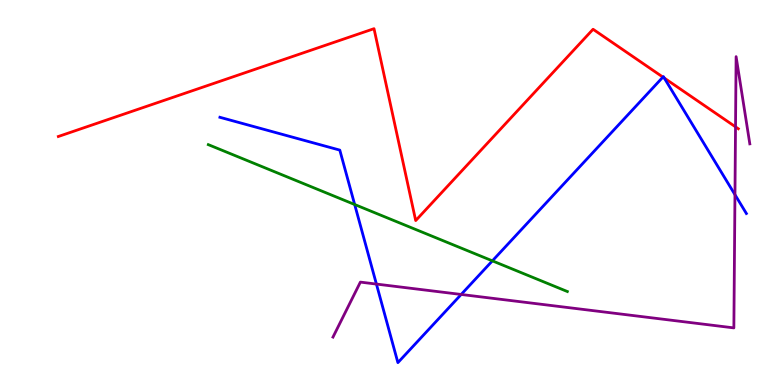[{'lines': ['blue', 'red'], 'intersections': [{'x': 8.55, 'y': 8.0}, {'x': 8.57, 'y': 7.97}]}, {'lines': ['green', 'red'], 'intersections': []}, {'lines': ['purple', 'red'], 'intersections': [{'x': 9.49, 'y': 6.71}]}, {'lines': ['blue', 'green'], 'intersections': [{'x': 4.58, 'y': 4.69}, {'x': 6.35, 'y': 3.22}]}, {'lines': ['blue', 'purple'], 'intersections': [{'x': 4.86, 'y': 2.62}, {'x': 5.95, 'y': 2.35}, {'x': 9.48, 'y': 4.94}]}, {'lines': ['green', 'purple'], 'intersections': []}]